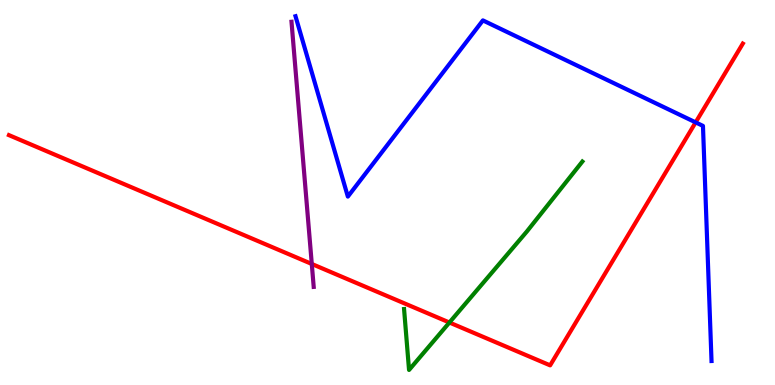[{'lines': ['blue', 'red'], 'intersections': [{'x': 8.98, 'y': 6.82}]}, {'lines': ['green', 'red'], 'intersections': [{'x': 5.8, 'y': 1.62}]}, {'lines': ['purple', 'red'], 'intersections': [{'x': 4.02, 'y': 3.14}]}, {'lines': ['blue', 'green'], 'intersections': []}, {'lines': ['blue', 'purple'], 'intersections': []}, {'lines': ['green', 'purple'], 'intersections': []}]